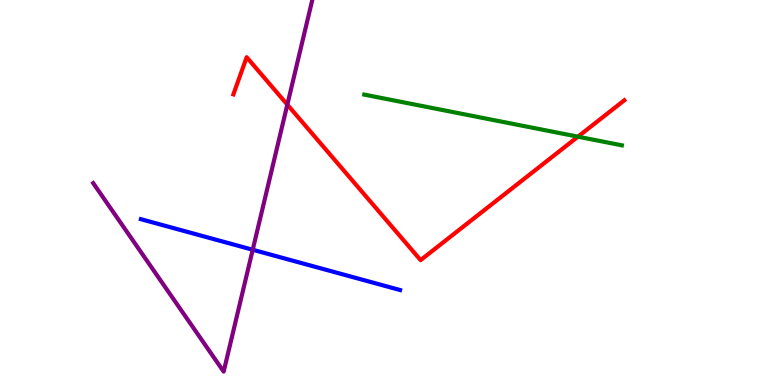[{'lines': ['blue', 'red'], 'intersections': []}, {'lines': ['green', 'red'], 'intersections': [{'x': 7.46, 'y': 6.45}]}, {'lines': ['purple', 'red'], 'intersections': [{'x': 3.71, 'y': 7.28}]}, {'lines': ['blue', 'green'], 'intersections': []}, {'lines': ['blue', 'purple'], 'intersections': [{'x': 3.26, 'y': 3.51}]}, {'lines': ['green', 'purple'], 'intersections': []}]